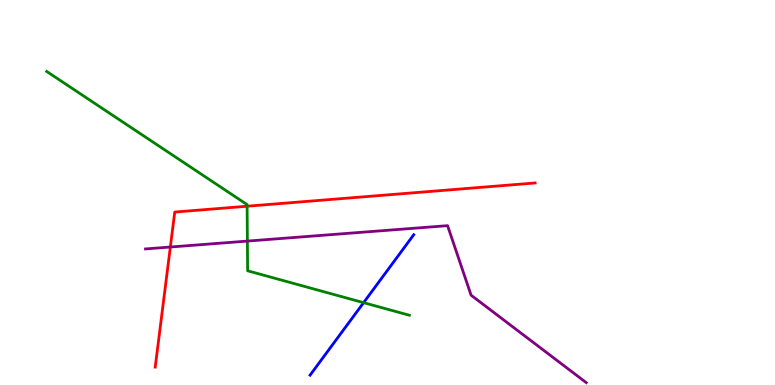[{'lines': ['blue', 'red'], 'intersections': []}, {'lines': ['green', 'red'], 'intersections': [{'x': 3.19, 'y': 4.64}]}, {'lines': ['purple', 'red'], 'intersections': [{'x': 2.2, 'y': 3.58}]}, {'lines': ['blue', 'green'], 'intersections': [{'x': 4.69, 'y': 2.14}]}, {'lines': ['blue', 'purple'], 'intersections': []}, {'lines': ['green', 'purple'], 'intersections': [{'x': 3.19, 'y': 3.74}]}]